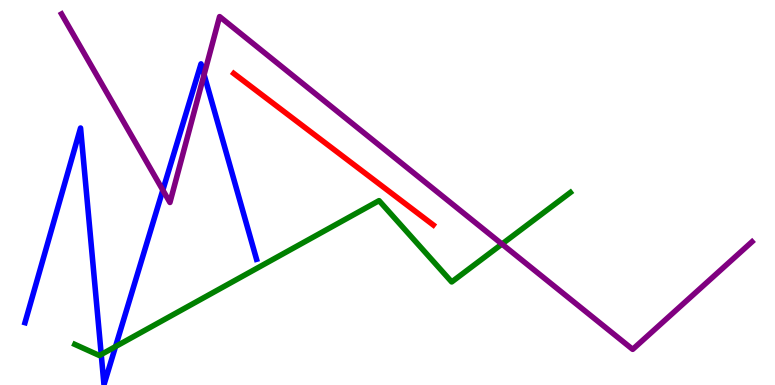[{'lines': ['blue', 'red'], 'intersections': []}, {'lines': ['green', 'red'], 'intersections': []}, {'lines': ['purple', 'red'], 'intersections': []}, {'lines': ['blue', 'green'], 'intersections': [{'x': 1.31, 'y': 0.793}, {'x': 1.49, 'y': 0.998}]}, {'lines': ['blue', 'purple'], 'intersections': [{'x': 2.1, 'y': 5.06}, {'x': 2.63, 'y': 8.06}]}, {'lines': ['green', 'purple'], 'intersections': [{'x': 6.48, 'y': 3.66}]}]